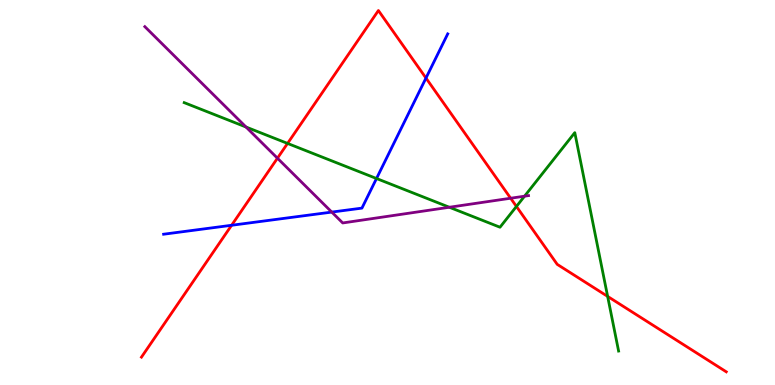[{'lines': ['blue', 'red'], 'intersections': [{'x': 2.99, 'y': 4.15}, {'x': 5.5, 'y': 7.97}]}, {'lines': ['green', 'red'], 'intersections': [{'x': 3.71, 'y': 6.27}, {'x': 6.66, 'y': 4.64}, {'x': 7.84, 'y': 2.3}]}, {'lines': ['purple', 'red'], 'intersections': [{'x': 3.58, 'y': 5.89}, {'x': 6.59, 'y': 4.85}]}, {'lines': ['blue', 'green'], 'intersections': [{'x': 4.86, 'y': 5.36}]}, {'lines': ['blue', 'purple'], 'intersections': [{'x': 4.28, 'y': 4.49}]}, {'lines': ['green', 'purple'], 'intersections': [{'x': 3.17, 'y': 6.7}, {'x': 5.8, 'y': 4.62}, {'x': 6.77, 'y': 4.9}]}]